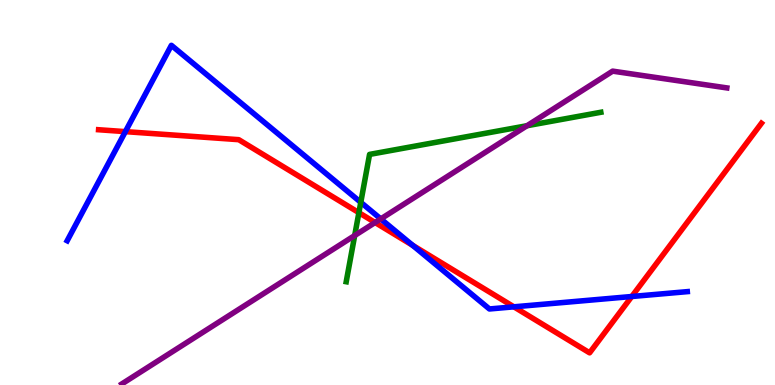[{'lines': ['blue', 'red'], 'intersections': [{'x': 1.62, 'y': 6.58}, {'x': 5.32, 'y': 3.63}, {'x': 6.63, 'y': 2.03}, {'x': 8.15, 'y': 2.3}]}, {'lines': ['green', 'red'], 'intersections': [{'x': 4.63, 'y': 4.48}]}, {'lines': ['purple', 'red'], 'intersections': [{'x': 4.84, 'y': 4.22}]}, {'lines': ['blue', 'green'], 'intersections': [{'x': 4.66, 'y': 4.74}]}, {'lines': ['blue', 'purple'], 'intersections': [{'x': 4.91, 'y': 4.31}]}, {'lines': ['green', 'purple'], 'intersections': [{'x': 4.58, 'y': 3.88}, {'x': 6.8, 'y': 6.73}]}]